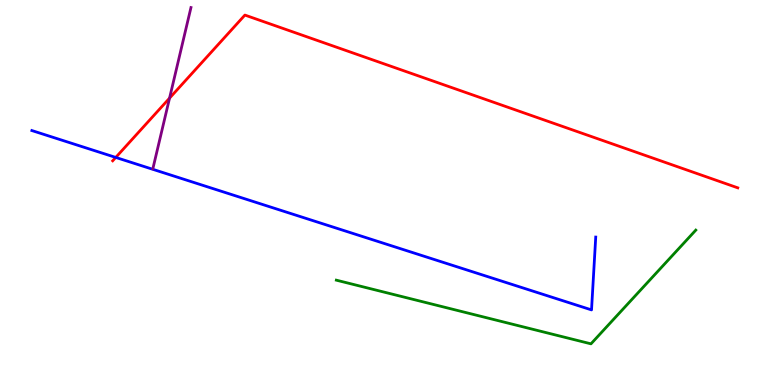[{'lines': ['blue', 'red'], 'intersections': [{'x': 1.49, 'y': 5.91}]}, {'lines': ['green', 'red'], 'intersections': []}, {'lines': ['purple', 'red'], 'intersections': [{'x': 2.19, 'y': 7.45}]}, {'lines': ['blue', 'green'], 'intersections': []}, {'lines': ['blue', 'purple'], 'intersections': []}, {'lines': ['green', 'purple'], 'intersections': []}]